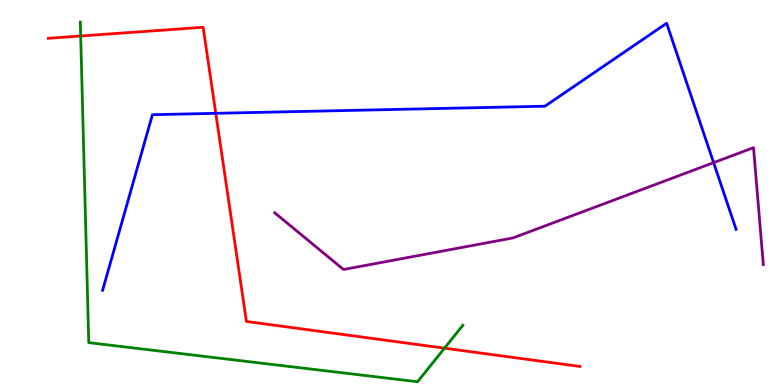[{'lines': ['blue', 'red'], 'intersections': [{'x': 2.78, 'y': 7.06}]}, {'lines': ['green', 'red'], 'intersections': [{'x': 1.04, 'y': 9.07}, {'x': 5.74, 'y': 0.956}]}, {'lines': ['purple', 'red'], 'intersections': []}, {'lines': ['blue', 'green'], 'intersections': []}, {'lines': ['blue', 'purple'], 'intersections': [{'x': 9.21, 'y': 5.78}]}, {'lines': ['green', 'purple'], 'intersections': []}]